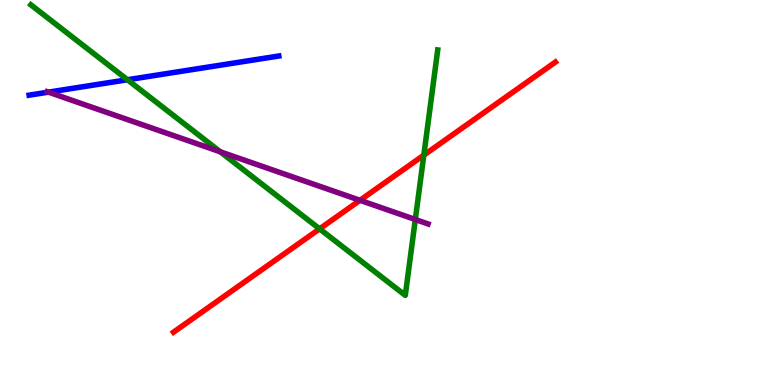[{'lines': ['blue', 'red'], 'intersections': []}, {'lines': ['green', 'red'], 'intersections': [{'x': 4.12, 'y': 4.06}, {'x': 5.47, 'y': 5.97}]}, {'lines': ['purple', 'red'], 'intersections': [{'x': 4.65, 'y': 4.8}]}, {'lines': ['blue', 'green'], 'intersections': [{'x': 1.64, 'y': 7.93}]}, {'lines': ['blue', 'purple'], 'intersections': [{'x': 0.625, 'y': 7.61}]}, {'lines': ['green', 'purple'], 'intersections': [{'x': 2.84, 'y': 6.06}, {'x': 5.36, 'y': 4.3}]}]